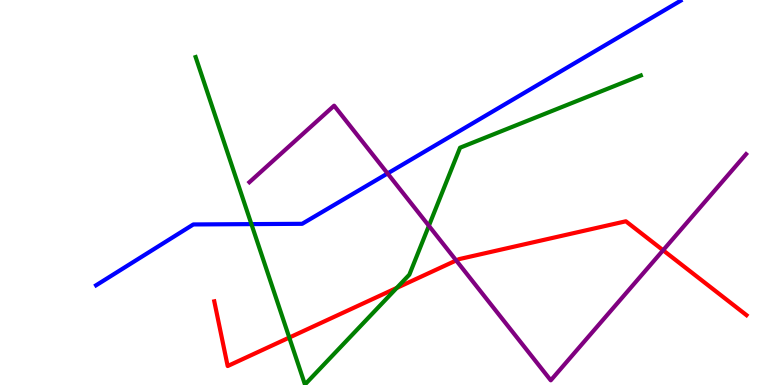[{'lines': ['blue', 'red'], 'intersections': []}, {'lines': ['green', 'red'], 'intersections': [{'x': 3.73, 'y': 1.23}, {'x': 5.12, 'y': 2.52}]}, {'lines': ['purple', 'red'], 'intersections': [{'x': 5.89, 'y': 3.24}, {'x': 8.56, 'y': 3.5}]}, {'lines': ['blue', 'green'], 'intersections': [{'x': 3.24, 'y': 4.18}]}, {'lines': ['blue', 'purple'], 'intersections': [{'x': 5.0, 'y': 5.49}]}, {'lines': ['green', 'purple'], 'intersections': [{'x': 5.53, 'y': 4.14}]}]